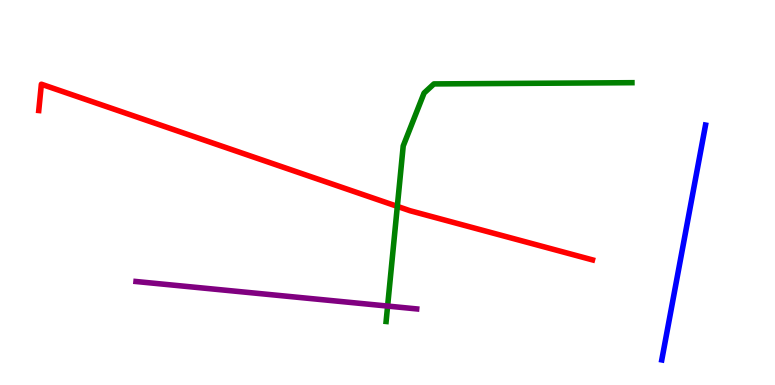[{'lines': ['blue', 'red'], 'intersections': []}, {'lines': ['green', 'red'], 'intersections': [{'x': 5.13, 'y': 4.64}]}, {'lines': ['purple', 'red'], 'intersections': []}, {'lines': ['blue', 'green'], 'intersections': []}, {'lines': ['blue', 'purple'], 'intersections': []}, {'lines': ['green', 'purple'], 'intersections': [{'x': 5.0, 'y': 2.05}]}]